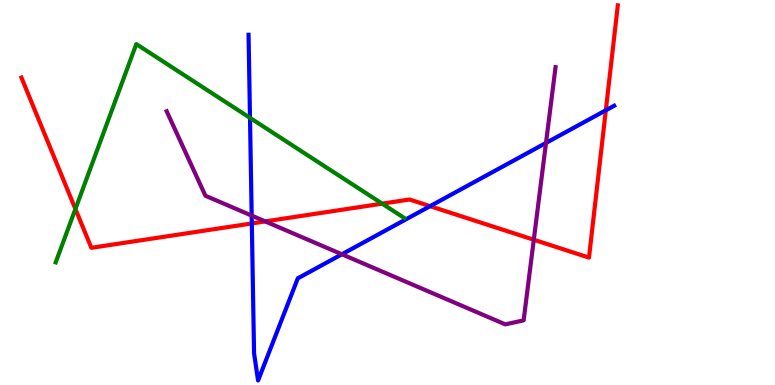[{'lines': ['blue', 'red'], 'intersections': [{'x': 3.25, 'y': 4.2}, {'x': 5.55, 'y': 4.65}, {'x': 7.82, 'y': 7.14}]}, {'lines': ['green', 'red'], 'intersections': [{'x': 0.973, 'y': 4.57}, {'x': 4.93, 'y': 4.71}]}, {'lines': ['purple', 'red'], 'intersections': [{'x': 3.42, 'y': 4.25}, {'x': 6.89, 'y': 3.77}]}, {'lines': ['blue', 'green'], 'intersections': [{'x': 3.23, 'y': 6.94}]}, {'lines': ['blue', 'purple'], 'intersections': [{'x': 3.25, 'y': 4.4}, {'x': 4.41, 'y': 3.4}, {'x': 7.05, 'y': 6.29}]}, {'lines': ['green', 'purple'], 'intersections': []}]